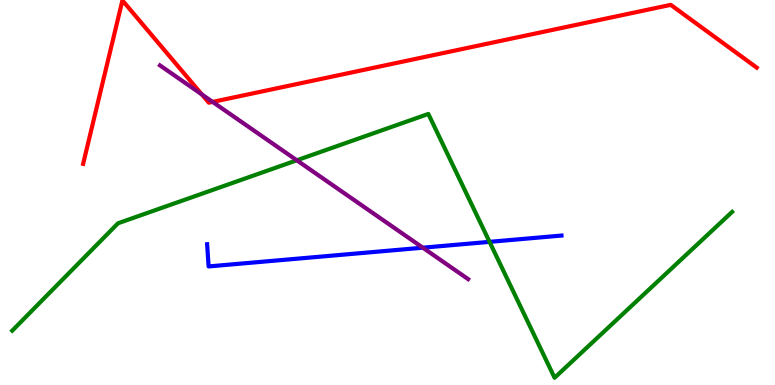[{'lines': ['blue', 'red'], 'intersections': []}, {'lines': ['green', 'red'], 'intersections': []}, {'lines': ['purple', 'red'], 'intersections': [{'x': 2.6, 'y': 7.55}, {'x': 2.74, 'y': 7.35}]}, {'lines': ['blue', 'green'], 'intersections': [{'x': 6.32, 'y': 3.72}]}, {'lines': ['blue', 'purple'], 'intersections': [{'x': 5.46, 'y': 3.57}]}, {'lines': ['green', 'purple'], 'intersections': [{'x': 3.83, 'y': 5.84}]}]